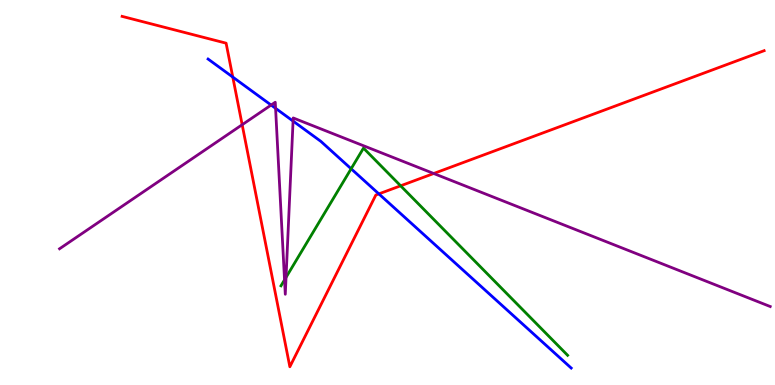[{'lines': ['blue', 'red'], 'intersections': [{'x': 3.0, 'y': 8.0}, {'x': 4.89, 'y': 4.96}]}, {'lines': ['green', 'red'], 'intersections': [{'x': 5.17, 'y': 5.17}]}, {'lines': ['purple', 'red'], 'intersections': [{'x': 3.12, 'y': 6.76}, {'x': 5.6, 'y': 5.49}]}, {'lines': ['blue', 'green'], 'intersections': [{'x': 4.53, 'y': 5.62}]}, {'lines': ['blue', 'purple'], 'intersections': [{'x': 3.5, 'y': 7.27}, {'x': 3.56, 'y': 7.19}, {'x': 3.78, 'y': 6.86}]}, {'lines': ['green', 'purple'], 'intersections': [{'x': 3.67, 'y': 2.73}, {'x': 3.69, 'y': 2.8}]}]